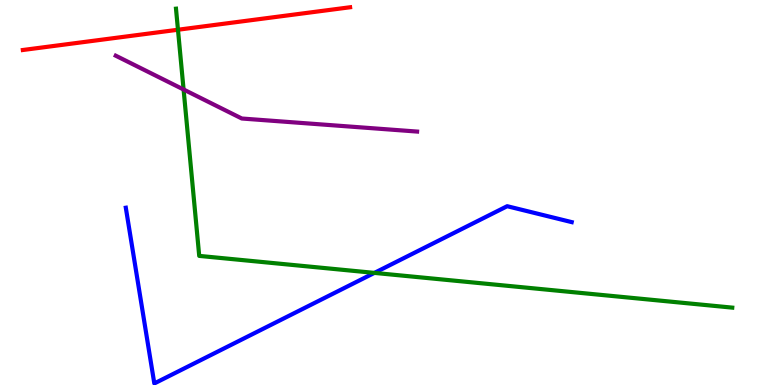[{'lines': ['blue', 'red'], 'intersections': []}, {'lines': ['green', 'red'], 'intersections': [{'x': 2.3, 'y': 9.23}]}, {'lines': ['purple', 'red'], 'intersections': []}, {'lines': ['blue', 'green'], 'intersections': [{'x': 4.83, 'y': 2.91}]}, {'lines': ['blue', 'purple'], 'intersections': []}, {'lines': ['green', 'purple'], 'intersections': [{'x': 2.37, 'y': 7.68}]}]